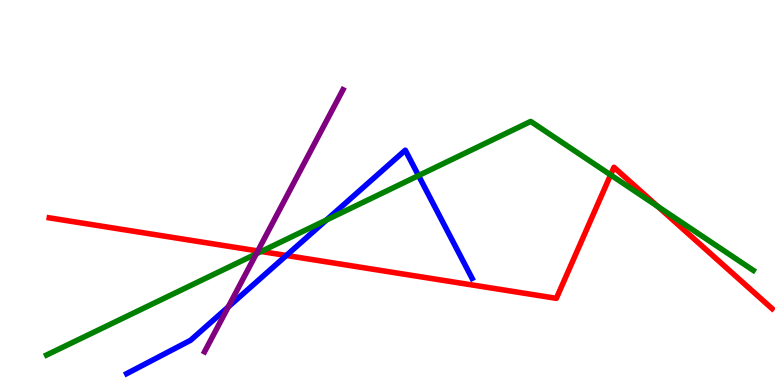[{'lines': ['blue', 'red'], 'intersections': [{'x': 3.7, 'y': 3.36}]}, {'lines': ['green', 'red'], 'intersections': [{'x': 3.37, 'y': 3.47}, {'x': 7.88, 'y': 5.46}, {'x': 8.49, 'y': 4.64}]}, {'lines': ['purple', 'red'], 'intersections': [{'x': 3.33, 'y': 3.48}]}, {'lines': ['blue', 'green'], 'intersections': [{'x': 4.21, 'y': 4.29}, {'x': 5.4, 'y': 5.44}]}, {'lines': ['blue', 'purple'], 'intersections': [{'x': 2.94, 'y': 2.03}]}, {'lines': ['green', 'purple'], 'intersections': [{'x': 3.31, 'y': 3.41}]}]